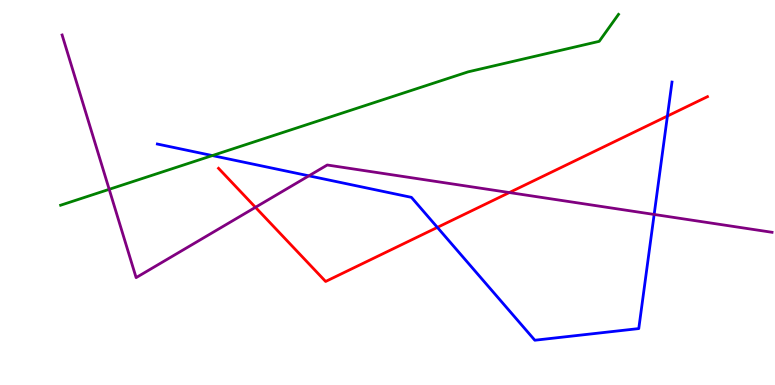[{'lines': ['blue', 'red'], 'intersections': [{'x': 5.64, 'y': 4.09}, {'x': 8.61, 'y': 6.99}]}, {'lines': ['green', 'red'], 'intersections': []}, {'lines': ['purple', 'red'], 'intersections': [{'x': 3.3, 'y': 4.62}, {'x': 6.57, 'y': 5.0}]}, {'lines': ['blue', 'green'], 'intersections': [{'x': 2.74, 'y': 5.96}]}, {'lines': ['blue', 'purple'], 'intersections': [{'x': 3.99, 'y': 5.43}, {'x': 8.44, 'y': 4.43}]}, {'lines': ['green', 'purple'], 'intersections': [{'x': 1.41, 'y': 5.08}]}]